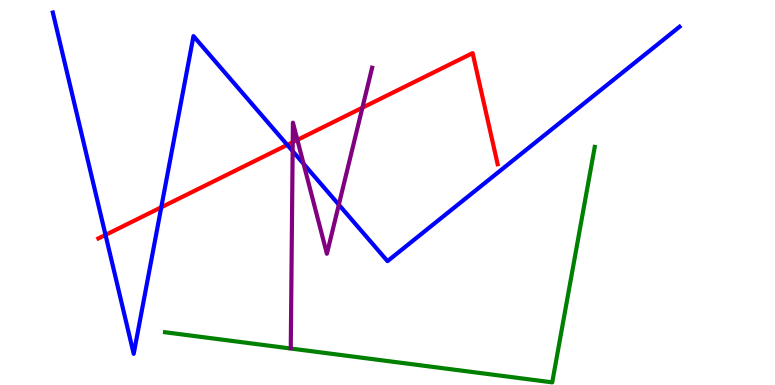[{'lines': ['blue', 'red'], 'intersections': [{'x': 1.36, 'y': 3.9}, {'x': 2.08, 'y': 4.62}, {'x': 3.71, 'y': 6.24}]}, {'lines': ['green', 'red'], 'intersections': []}, {'lines': ['purple', 'red'], 'intersections': [{'x': 3.78, 'y': 6.31}, {'x': 3.84, 'y': 6.37}, {'x': 4.68, 'y': 7.2}]}, {'lines': ['blue', 'green'], 'intersections': []}, {'lines': ['blue', 'purple'], 'intersections': [{'x': 3.78, 'y': 6.07}, {'x': 3.92, 'y': 5.75}, {'x': 4.37, 'y': 4.68}]}, {'lines': ['green', 'purple'], 'intersections': []}]